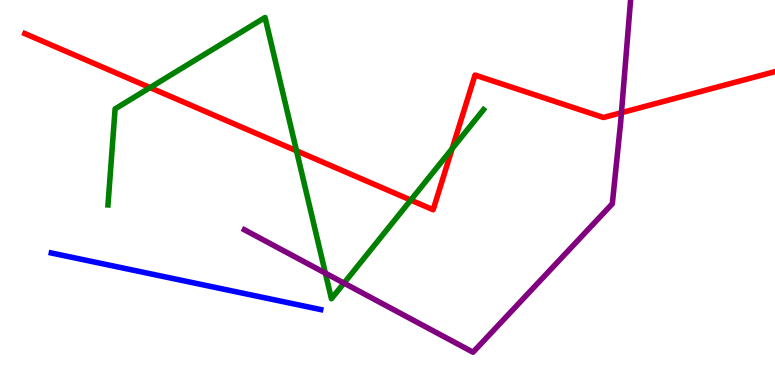[{'lines': ['blue', 'red'], 'intersections': []}, {'lines': ['green', 'red'], 'intersections': [{'x': 1.94, 'y': 7.72}, {'x': 3.83, 'y': 6.08}, {'x': 5.3, 'y': 4.8}, {'x': 5.83, 'y': 6.14}]}, {'lines': ['purple', 'red'], 'intersections': [{'x': 8.02, 'y': 7.07}]}, {'lines': ['blue', 'green'], 'intersections': []}, {'lines': ['blue', 'purple'], 'intersections': []}, {'lines': ['green', 'purple'], 'intersections': [{'x': 4.2, 'y': 2.91}, {'x': 4.44, 'y': 2.65}]}]